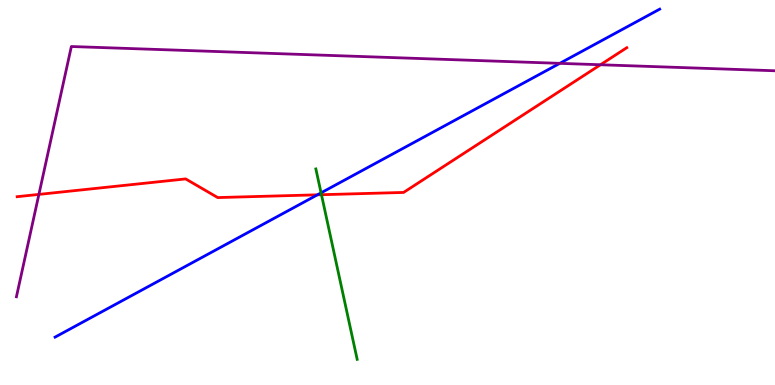[{'lines': ['blue', 'red'], 'intersections': [{'x': 4.1, 'y': 4.94}]}, {'lines': ['green', 'red'], 'intersections': [{'x': 4.15, 'y': 4.94}]}, {'lines': ['purple', 'red'], 'intersections': [{'x': 0.502, 'y': 4.95}, {'x': 7.75, 'y': 8.32}]}, {'lines': ['blue', 'green'], 'intersections': [{'x': 4.14, 'y': 4.99}]}, {'lines': ['blue', 'purple'], 'intersections': [{'x': 7.22, 'y': 8.35}]}, {'lines': ['green', 'purple'], 'intersections': []}]